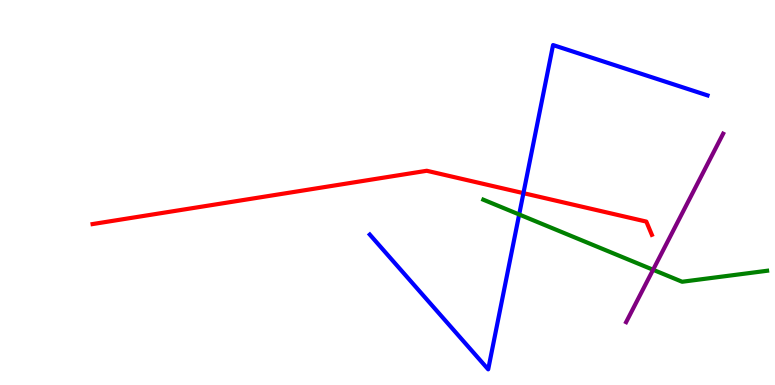[{'lines': ['blue', 'red'], 'intersections': [{'x': 6.75, 'y': 4.98}]}, {'lines': ['green', 'red'], 'intersections': []}, {'lines': ['purple', 'red'], 'intersections': []}, {'lines': ['blue', 'green'], 'intersections': [{'x': 6.7, 'y': 4.43}]}, {'lines': ['blue', 'purple'], 'intersections': []}, {'lines': ['green', 'purple'], 'intersections': [{'x': 8.43, 'y': 2.99}]}]